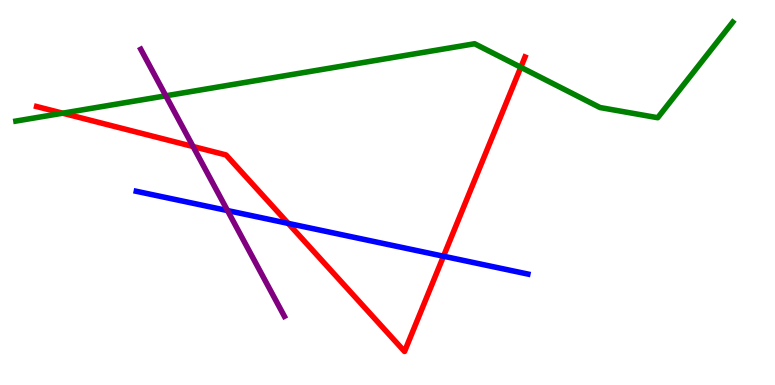[{'lines': ['blue', 'red'], 'intersections': [{'x': 3.72, 'y': 4.2}, {'x': 5.72, 'y': 3.34}]}, {'lines': ['green', 'red'], 'intersections': [{'x': 0.809, 'y': 7.06}, {'x': 6.72, 'y': 8.25}]}, {'lines': ['purple', 'red'], 'intersections': [{'x': 2.49, 'y': 6.19}]}, {'lines': ['blue', 'green'], 'intersections': []}, {'lines': ['blue', 'purple'], 'intersections': [{'x': 2.94, 'y': 4.53}]}, {'lines': ['green', 'purple'], 'intersections': [{'x': 2.14, 'y': 7.51}]}]